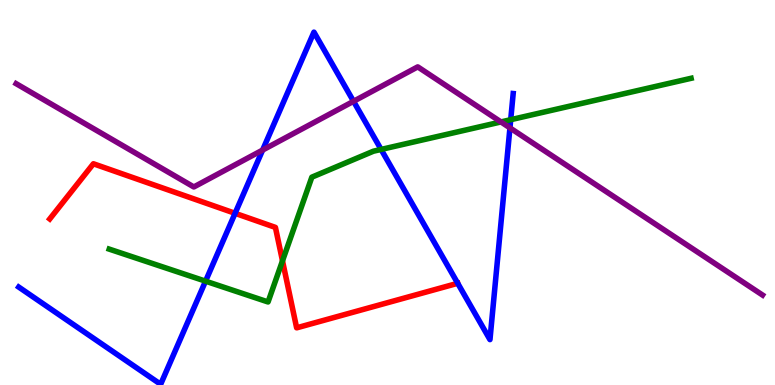[{'lines': ['blue', 'red'], 'intersections': [{'x': 3.03, 'y': 4.46}, {'x': 5.91, 'y': 2.64}]}, {'lines': ['green', 'red'], 'intersections': [{'x': 3.65, 'y': 3.22}]}, {'lines': ['purple', 'red'], 'intersections': []}, {'lines': ['blue', 'green'], 'intersections': [{'x': 2.65, 'y': 2.7}, {'x': 4.92, 'y': 6.12}, {'x': 6.59, 'y': 6.89}]}, {'lines': ['blue', 'purple'], 'intersections': [{'x': 3.39, 'y': 6.1}, {'x': 4.56, 'y': 7.37}, {'x': 6.58, 'y': 6.68}]}, {'lines': ['green', 'purple'], 'intersections': [{'x': 6.46, 'y': 6.83}]}]